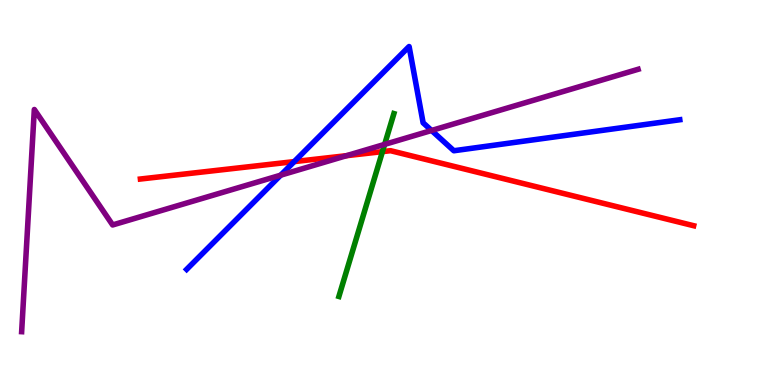[{'lines': ['blue', 'red'], 'intersections': [{'x': 3.8, 'y': 5.8}]}, {'lines': ['green', 'red'], 'intersections': [{'x': 4.93, 'y': 6.06}]}, {'lines': ['purple', 'red'], 'intersections': [{'x': 4.47, 'y': 5.96}]}, {'lines': ['blue', 'green'], 'intersections': []}, {'lines': ['blue', 'purple'], 'intersections': [{'x': 3.62, 'y': 5.45}, {'x': 5.57, 'y': 6.61}]}, {'lines': ['green', 'purple'], 'intersections': [{'x': 4.96, 'y': 6.25}]}]